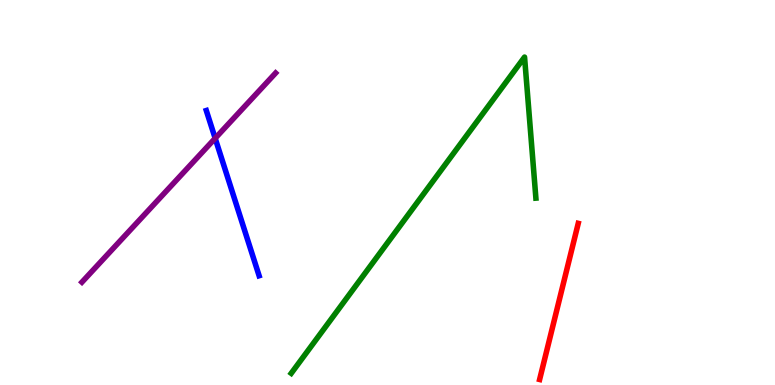[{'lines': ['blue', 'red'], 'intersections': []}, {'lines': ['green', 'red'], 'intersections': []}, {'lines': ['purple', 'red'], 'intersections': []}, {'lines': ['blue', 'green'], 'intersections': []}, {'lines': ['blue', 'purple'], 'intersections': [{'x': 2.78, 'y': 6.41}]}, {'lines': ['green', 'purple'], 'intersections': []}]